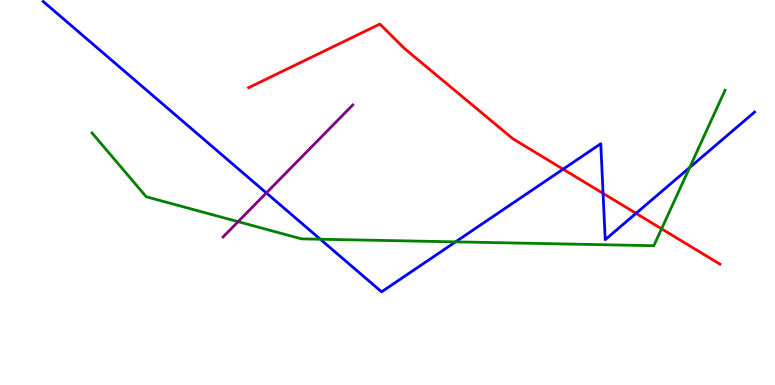[{'lines': ['blue', 'red'], 'intersections': [{'x': 7.27, 'y': 5.61}, {'x': 7.78, 'y': 4.98}, {'x': 8.21, 'y': 4.46}]}, {'lines': ['green', 'red'], 'intersections': [{'x': 8.54, 'y': 4.06}]}, {'lines': ['purple', 'red'], 'intersections': []}, {'lines': ['blue', 'green'], 'intersections': [{'x': 4.13, 'y': 3.79}, {'x': 5.88, 'y': 3.72}, {'x': 8.9, 'y': 5.65}]}, {'lines': ['blue', 'purple'], 'intersections': [{'x': 3.44, 'y': 4.99}]}, {'lines': ['green', 'purple'], 'intersections': [{'x': 3.07, 'y': 4.24}]}]